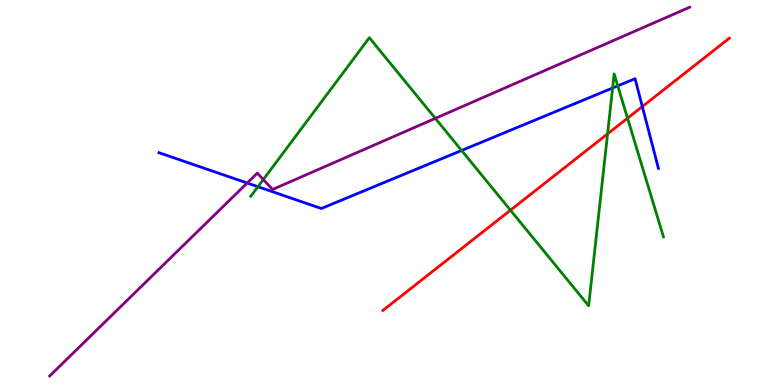[{'lines': ['blue', 'red'], 'intersections': [{'x': 8.29, 'y': 7.23}]}, {'lines': ['green', 'red'], 'intersections': [{'x': 6.59, 'y': 4.54}, {'x': 7.84, 'y': 6.52}, {'x': 8.1, 'y': 6.93}]}, {'lines': ['purple', 'red'], 'intersections': []}, {'lines': ['blue', 'green'], 'intersections': [{'x': 3.33, 'y': 5.15}, {'x': 5.96, 'y': 6.09}, {'x': 7.9, 'y': 7.71}, {'x': 7.97, 'y': 7.77}]}, {'lines': ['blue', 'purple'], 'intersections': [{'x': 3.19, 'y': 5.25}]}, {'lines': ['green', 'purple'], 'intersections': [{'x': 3.4, 'y': 5.34}, {'x': 5.62, 'y': 6.93}]}]